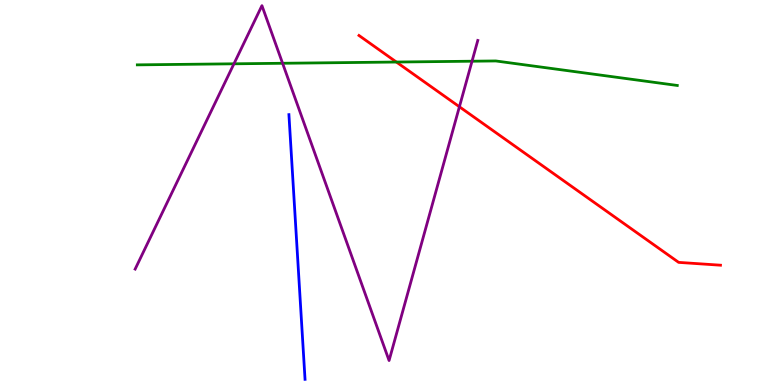[{'lines': ['blue', 'red'], 'intersections': []}, {'lines': ['green', 'red'], 'intersections': [{'x': 5.11, 'y': 8.39}]}, {'lines': ['purple', 'red'], 'intersections': [{'x': 5.93, 'y': 7.23}]}, {'lines': ['blue', 'green'], 'intersections': []}, {'lines': ['blue', 'purple'], 'intersections': []}, {'lines': ['green', 'purple'], 'intersections': [{'x': 3.02, 'y': 8.34}, {'x': 3.65, 'y': 8.36}, {'x': 6.09, 'y': 8.41}]}]